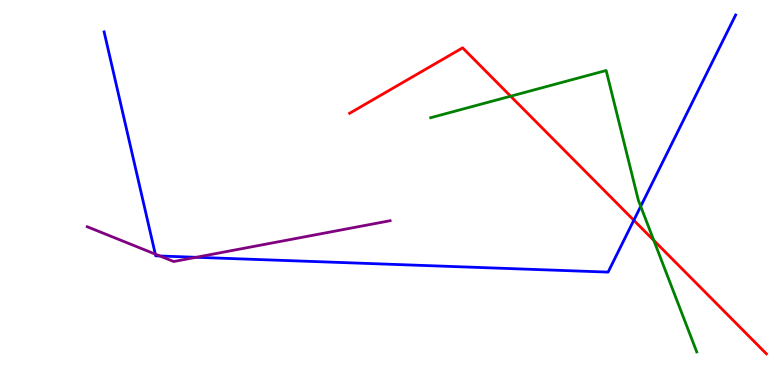[{'lines': ['blue', 'red'], 'intersections': [{'x': 8.18, 'y': 4.28}]}, {'lines': ['green', 'red'], 'intersections': [{'x': 6.59, 'y': 7.5}, {'x': 8.44, 'y': 3.76}]}, {'lines': ['purple', 'red'], 'intersections': []}, {'lines': ['blue', 'green'], 'intersections': [{'x': 8.27, 'y': 4.64}]}, {'lines': ['blue', 'purple'], 'intersections': [{'x': 2.0, 'y': 3.4}, {'x': 2.06, 'y': 3.35}, {'x': 2.53, 'y': 3.32}]}, {'lines': ['green', 'purple'], 'intersections': []}]